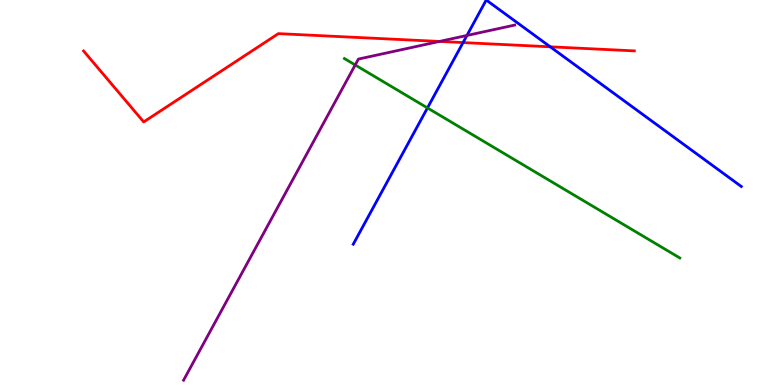[{'lines': ['blue', 'red'], 'intersections': [{'x': 5.97, 'y': 8.89}, {'x': 7.1, 'y': 8.78}]}, {'lines': ['green', 'red'], 'intersections': []}, {'lines': ['purple', 'red'], 'intersections': [{'x': 5.67, 'y': 8.92}]}, {'lines': ['blue', 'green'], 'intersections': [{'x': 5.52, 'y': 7.2}]}, {'lines': ['blue', 'purple'], 'intersections': [{'x': 6.02, 'y': 9.08}]}, {'lines': ['green', 'purple'], 'intersections': [{'x': 4.58, 'y': 8.31}]}]